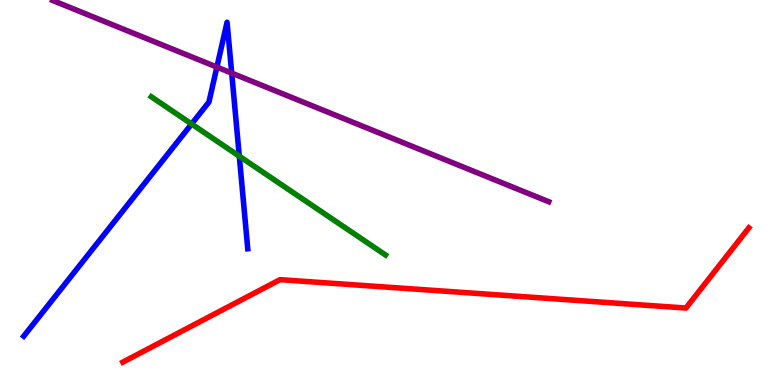[{'lines': ['blue', 'red'], 'intersections': []}, {'lines': ['green', 'red'], 'intersections': []}, {'lines': ['purple', 'red'], 'intersections': []}, {'lines': ['blue', 'green'], 'intersections': [{'x': 2.47, 'y': 6.78}, {'x': 3.09, 'y': 5.94}]}, {'lines': ['blue', 'purple'], 'intersections': [{'x': 2.8, 'y': 8.26}, {'x': 2.99, 'y': 8.1}]}, {'lines': ['green', 'purple'], 'intersections': []}]